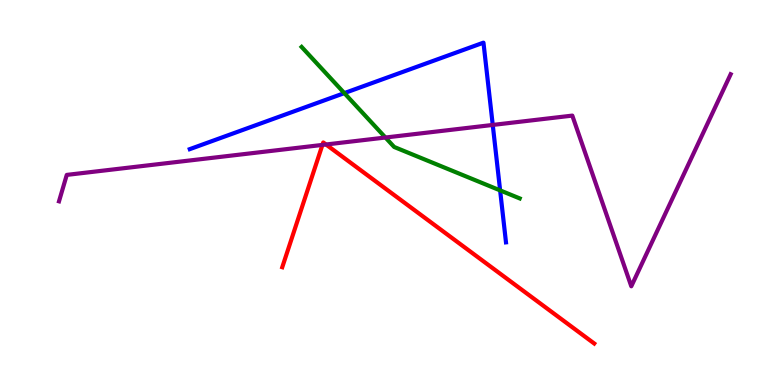[{'lines': ['blue', 'red'], 'intersections': []}, {'lines': ['green', 'red'], 'intersections': []}, {'lines': ['purple', 'red'], 'intersections': [{'x': 4.16, 'y': 6.24}, {'x': 4.21, 'y': 6.25}]}, {'lines': ['blue', 'green'], 'intersections': [{'x': 4.44, 'y': 7.58}, {'x': 6.45, 'y': 5.05}]}, {'lines': ['blue', 'purple'], 'intersections': [{'x': 6.36, 'y': 6.75}]}, {'lines': ['green', 'purple'], 'intersections': [{'x': 4.97, 'y': 6.43}]}]